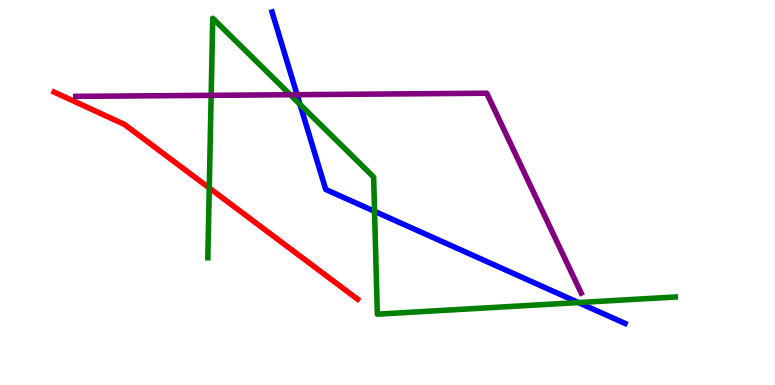[{'lines': ['blue', 'red'], 'intersections': []}, {'lines': ['green', 'red'], 'intersections': [{'x': 2.7, 'y': 5.12}]}, {'lines': ['purple', 'red'], 'intersections': []}, {'lines': ['blue', 'green'], 'intersections': [{'x': 3.87, 'y': 7.29}, {'x': 4.83, 'y': 4.51}, {'x': 7.46, 'y': 2.14}]}, {'lines': ['blue', 'purple'], 'intersections': [{'x': 3.83, 'y': 7.54}]}, {'lines': ['green', 'purple'], 'intersections': [{'x': 2.72, 'y': 7.52}, {'x': 3.74, 'y': 7.54}]}]